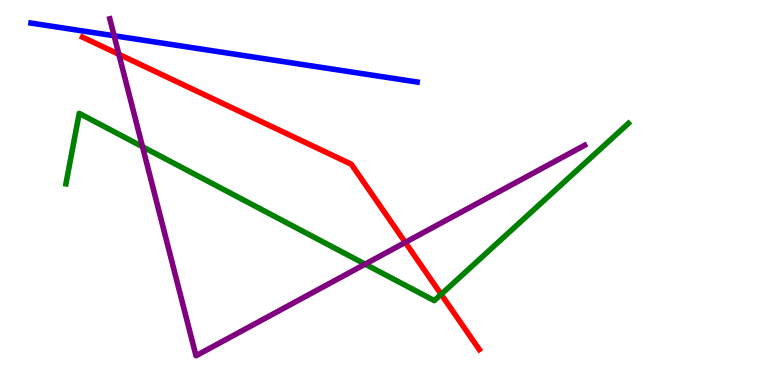[{'lines': ['blue', 'red'], 'intersections': []}, {'lines': ['green', 'red'], 'intersections': [{'x': 5.69, 'y': 2.36}]}, {'lines': ['purple', 'red'], 'intersections': [{'x': 1.53, 'y': 8.59}, {'x': 5.23, 'y': 3.7}]}, {'lines': ['blue', 'green'], 'intersections': []}, {'lines': ['blue', 'purple'], 'intersections': [{'x': 1.47, 'y': 9.07}]}, {'lines': ['green', 'purple'], 'intersections': [{'x': 1.84, 'y': 6.19}, {'x': 4.71, 'y': 3.14}]}]